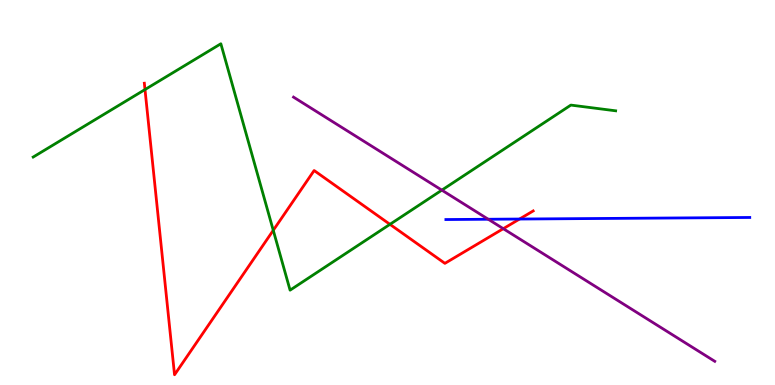[{'lines': ['blue', 'red'], 'intersections': [{'x': 6.7, 'y': 4.31}]}, {'lines': ['green', 'red'], 'intersections': [{'x': 1.87, 'y': 7.67}, {'x': 3.53, 'y': 4.02}, {'x': 5.03, 'y': 4.17}]}, {'lines': ['purple', 'red'], 'intersections': [{'x': 6.49, 'y': 4.06}]}, {'lines': ['blue', 'green'], 'intersections': []}, {'lines': ['blue', 'purple'], 'intersections': [{'x': 6.3, 'y': 4.31}]}, {'lines': ['green', 'purple'], 'intersections': [{'x': 5.7, 'y': 5.06}]}]